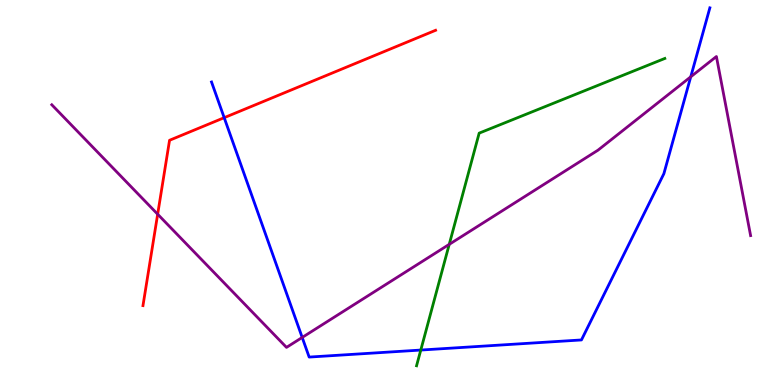[{'lines': ['blue', 'red'], 'intersections': [{'x': 2.89, 'y': 6.94}]}, {'lines': ['green', 'red'], 'intersections': []}, {'lines': ['purple', 'red'], 'intersections': [{'x': 2.03, 'y': 4.44}]}, {'lines': ['blue', 'green'], 'intersections': [{'x': 5.43, 'y': 0.908}]}, {'lines': ['blue', 'purple'], 'intersections': [{'x': 3.9, 'y': 1.24}, {'x': 8.91, 'y': 8.0}]}, {'lines': ['green', 'purple'], 'intersections': [{'x': 5.8, 'y': 3.65}]}]